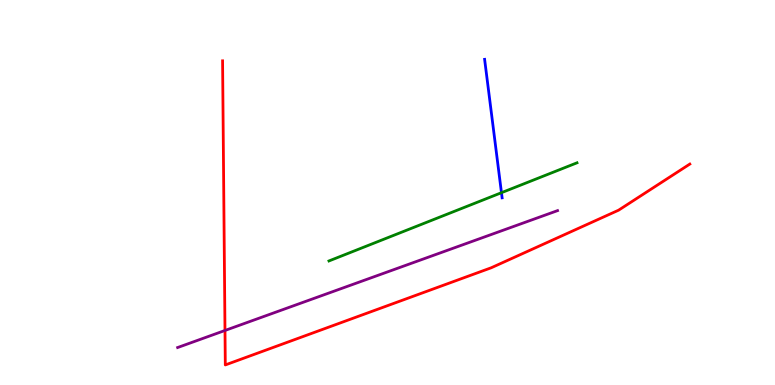[{'lines': ['blue', 'red'], 'intersections': []}, {'lines': ['green', 'red'], 'intersections': []}, {'lines': ['purple', 'red'], 'intersections': [{'x': 2.9, 'y': 1.42}]}, {'lines': ['blue', 'green'], 'intersections': [{'x': 6.47, 'y': 4.99}]}, {'lines': ['blue', 'purple'], 'intersections': []}, {'lines': ['green', 'purple'], 'intersections': []}]